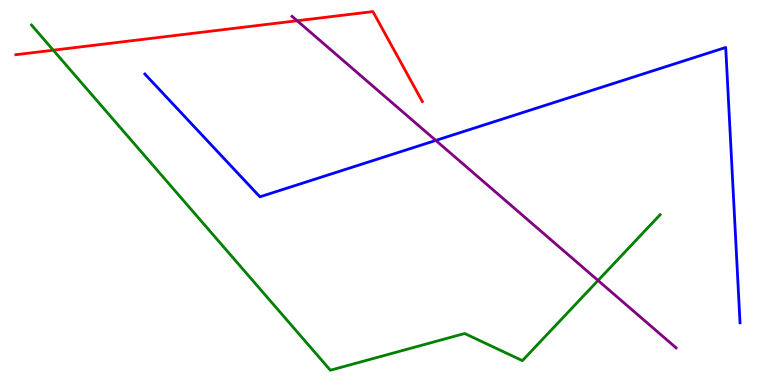[{'lines': ['blue', 'red'], 'intersections': []}, {'lines': ['green', 'red'], 'intersections': [{'x': 0.688, 'y': 8.7}]}, {'lines': ['purple', 'red'], 'intersections': [{'x': 3.83, 'y': 9.46}]}, {'lines': ['blue', 'green'], 'intersections': []}, {'lines': ['blue', 'purple'], 'intersections': [{'x': 5.62, 'y': 6.35}]}, {'lines': ['green', 'purple'], 'intersections': [{'x': 7.72, 'y': 2.71}]}]